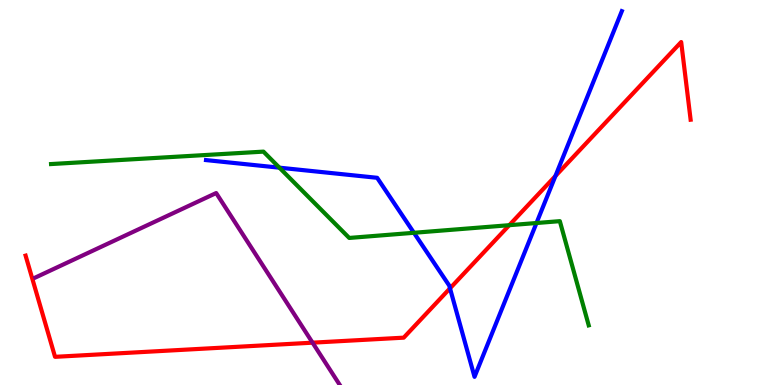[{'lines': ['blue', 'red'], 'intersections': [{'x': 5.81, 'y': 2.51}, {'x': 7.17, 'y': 5.43}]}, {'lines': ['green', 'red'], 'intersections': [{'x': 6.57, 'y': 4.15}]}, {'lines': ['purple', 'red'], 'intersections': [{'x': 4.03, 'y': 1.1}]}, {'lines': ['blue', 'green'], 'intersections': [{'x': 3.61, 'y': 5.64}, {'x': 5.34, 'y': 3.95}, {'x': 6.92, 'y': 4.21}]}, {'lines': ['blue', 'purple'], 'intersections': []}, {'lines': ['green', 'purple'], 'intersections': []}]